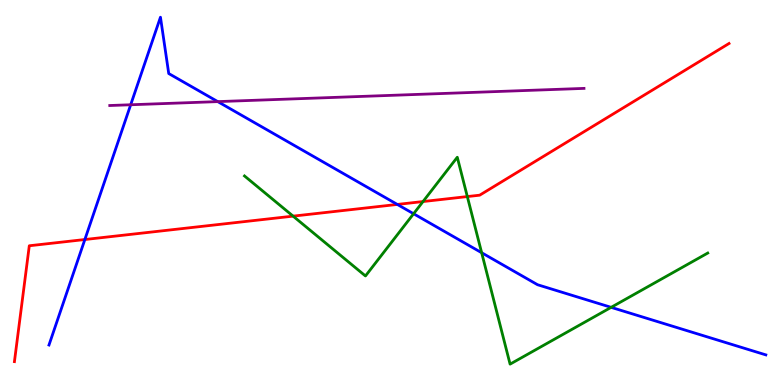[{'lines': ['blue', 'red'], 'intersections': [{'x': 1.1, 'y': 3.78}, {'x': 5.13, 'y': 4.69}]}, {'lines': ['green', 'red'], 'intersections': [{'x': 3.78, 'y': 4.39}, {'x': 5.46, 'y': 4.76}, {'x': 6.03, 'y': 4.89}]}, {'lines': ['purple', 'red'], 'intersections': []}, {'lines': ['blue', 'green'], 'intersections': [{'x': 5.34, 'y': 4.45}, {'x': 6.21, 'y': 3.44}, {'x': 7.89, 'y': 2.02}]}, {'lines': ['blue', 'purple'], 'intersections': [{'x': 1.69, 'y': 7.28}, {'x': 2.81, 'y': 7.36}]}, {'lines': ['green', 'purple'], 'intersections': []}]